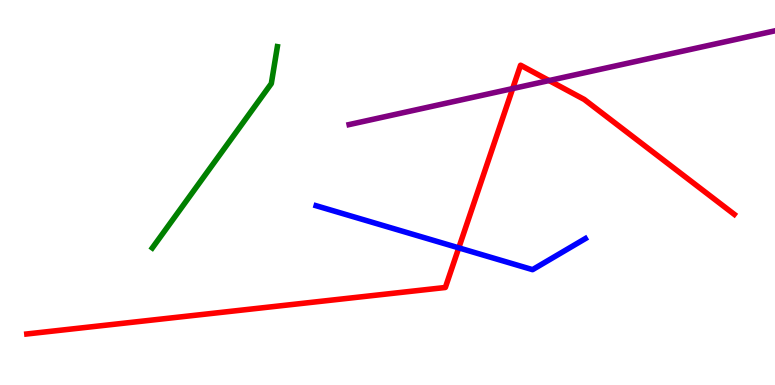[{'lines': ['blue', 'red'], 'intersections': [{'x': 5.92, 'y': 3.56}]}, {'lines': ['green', 'red'], 'intersections': []}, {'lines': ['purple', 'red'], 'intersections': [{'x': 6.62, 'y': 7.7}, {'x': 7.09, 'y': 7.91}]}, {'lines': ['blue', 'green'], 'intersections': []}, {'lines': ['blue', 'purple'], 'intersections': []}, {'lines': ['green', 'purple'], 'intersections': []}]